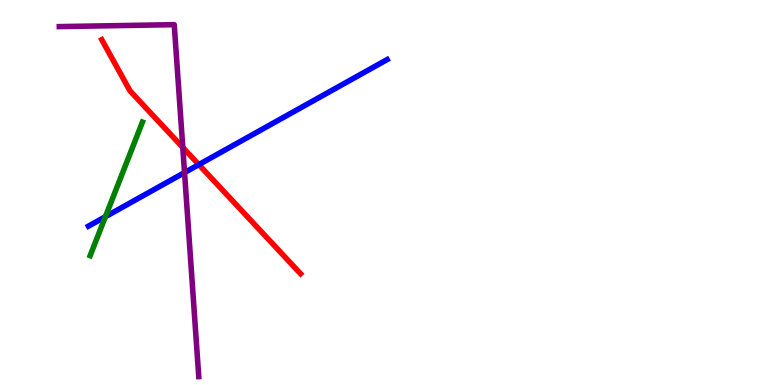[{'lines': ['blue', 'red'], 'intersections': [{'x': 2.57, 'y': 5.72}]}, {'lines': ['green', 'red'], 'intersections': []}, {'lines': ['purple', 'red'], 'intersections': [{'x': 2.36, 'y': 6.17}]}, {'lines': ['blue', 'green'], 'intersections': [{'x': 1.36, 'y': 4.37}]}, {'lines': ['blue', 'purple'], 'intersections': [{'x': 2.38, 'y': 5.52}]}, {'lines': ['green', 'purple'], 'intersections': []}]